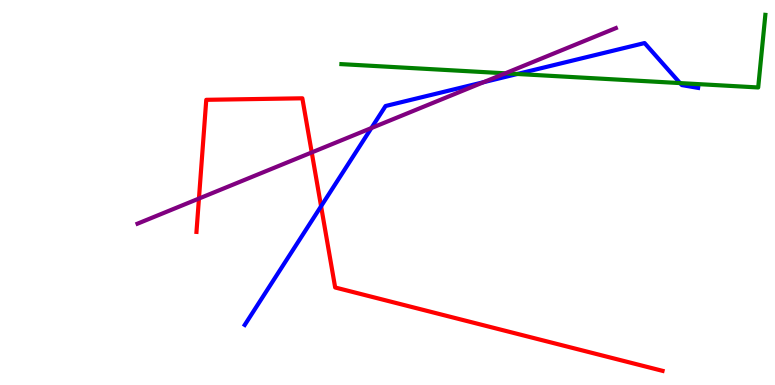[{'lines': ['blue', 'red'], 'intersections': [{'x': 4.14, 'y': 4.64}]}, {'lines': ['green', 'red'], 'intersections': []}, {'lines': ['purple', 'red'], 'intersections': [{'x': 2.57, 'y': 4.84}, {'x': 4.02, 'y': 6.04}]}, {'lines': ['blue', 'green'], 'intersections': [{'x': 6.68, 'y': 8.08}, {'x': 8.78, 'y': 7.84}]}, {'lines': ['blue', 'purple'], 'intersections': [{'x': 4.79, 'y': 6.67}, {'x': 6.24, 'y': 7.86}]}, {'lines': ['green', 'purple'], 'intersections': [{'x': 6.52, 'y': 8.1}]}]